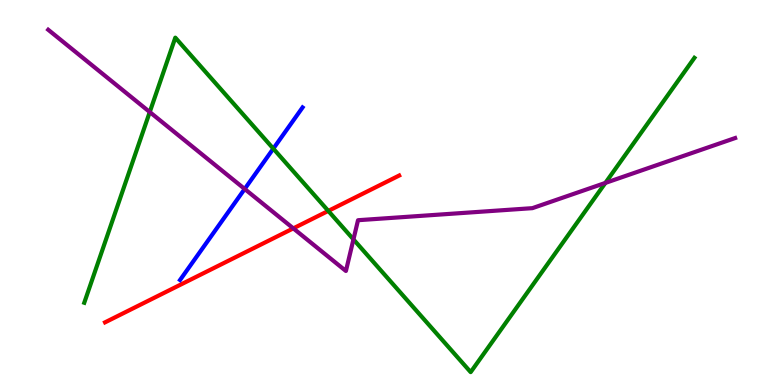[{'lines': ['blue', 'red'], 'intersections': []}, {'lines': ['green', 'red'], 'intersections': [{'x': 4.24, 'y': 4.52}]}, {'lines': ['purple', 'red'], 'intersections': [{'x': 3.78, 'y': 4.07}]}, {'lines': ['blue', 'green'], 'intersections': [{'x': 3.53, 'y': 6.14}]}, {'lines': ['blue', 'purple'], 'intersections': [{'x': 3.16, 'y': 5.09}]}, {'lines': ['green', 'purple'], 'intersections': [{'x': 1.93, 'y': 7.09}, {'x': 4.56, 'y': 3.78}, {'x': 7.81, 'y': 5.25}]}]